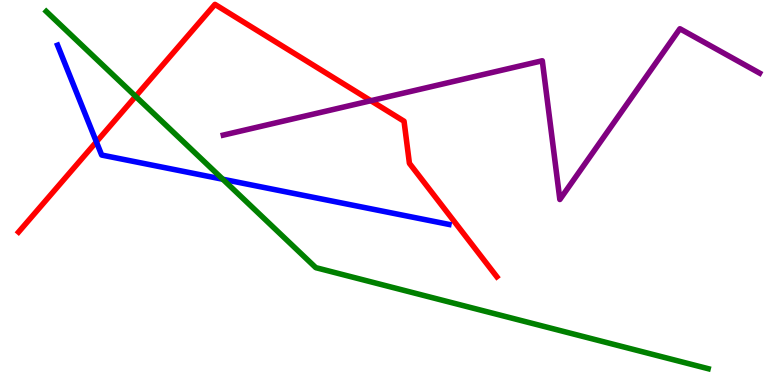[{'lines': ['blue', 'red'], 'intersections': [{'x': 1.24, 'y': 6.32}]}, {'lines': ['green', 'red'], 'intersections': [{'x': 1.75, 'y': 7.5}]}, {'lines': ['purple', 'red'], 'intersections': [{'x': 4.79, 'y': 7.38}]}, {'lines': ['blue', 'green'], 'intersections': [{'x': 2.87, 'y': 5.34}]}, {'lines': ['blue', 'purple'], 'intersections': []}, {'lines': ['green', 'purple'], 'intersections': []}]